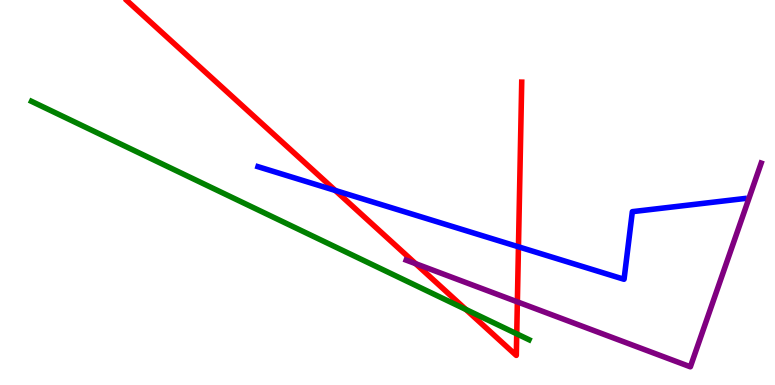[{'lines': ['blue', 'red'], 'intersections': [{'x': 4.33, 'y': 5.05}, {'x': 6.69, 'y': 3.59}]}, {'lines': ['green', 'red'], 'intersections': [{'x': 6.01, 'y': 1.96}, {'x': 6.67, 'y': 1.33}]}, {'lines': ['purple', 'red'], 'intersections': [{'x': 5.36, 'y': 3.15}, {'x': 6.68, 'y': 2.16}]}, {'lines': ['blue', 'green'], 'intersections': []}, {'lines': ['blue', 'purple'], 'intersections': []}, {'lines': ['green', 'purple'], 'intersections': []}]